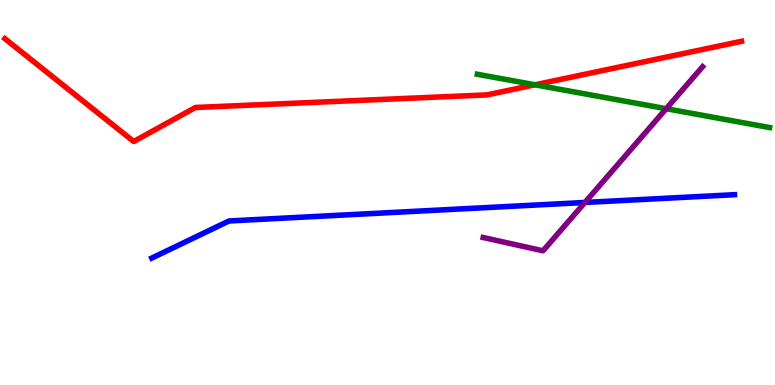[{'lines': ['blue', 'red'], 'intersections': []}, {'lines': ['green', 'red'], 'intersections': [{'x': 6.9, 'y': 7.8}]}, {'lines': ['purple', 'red'], 'intersections': []}, {'lines': ['blue', 'green'], 'intersections': []}, {'lines': ['blue', 'purple'], 'intersections': [{'x': 7.55, 'y': 4.74}]}, {'lines': ['green', 'purple'], 'intersections': [{'x': 8.6, 'y': 7.18}]}]